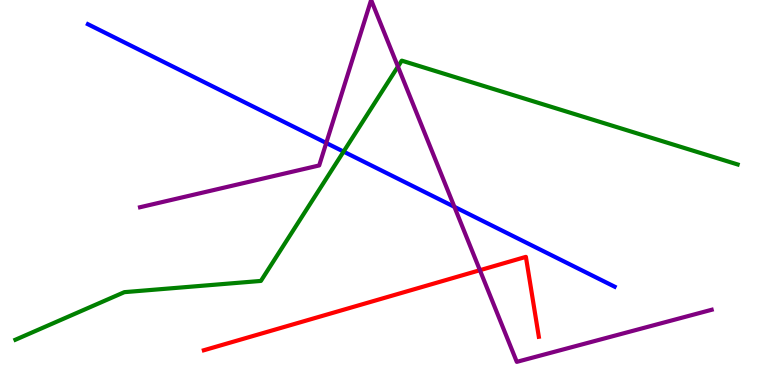[{'lines': ['blue', 'red'], 'intersections': []}, {'lines': ['green', 'red'], 'intersections': []}, {'lines': ['purple', 'red'], 'intersections': [{'x': 6.19, 'y': 2.98}]}, {'lines': ['blue', 'green'], 'intersections': [{'x': 4.43, 'y': 6.06}]}, {'lines': ['blue', 'purple'], 'intersections': [{'x': 4.21, 'y': 6.29}, {'x': 5.86, 'y': 4.63}]}, {'lines': ['green', 'purple'], 'intersections': [{'x': 5.13, 'y': 8.27}]}]